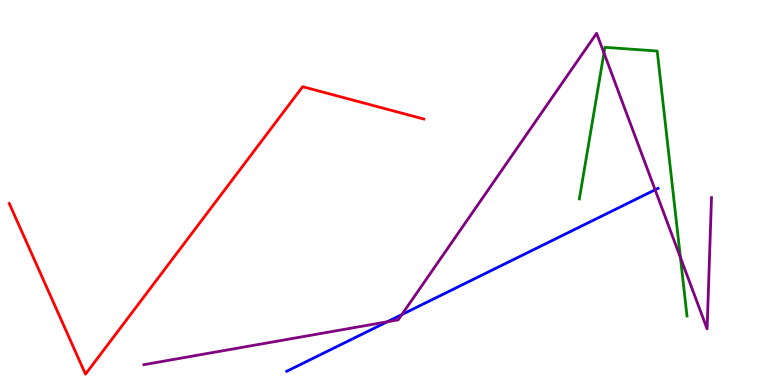[{'lines': ['blue', 'red'], 'intersections': []}, {'lines': ['green', 'red'], 'intersections': []}, {'lines': ['purple', 'red'], 'intersections': []}, {'lines': ['blue', 'green'], 'intersections': []}, {'lines': ['blue', 'purple'], 'intersections': [{'x': 5.0, 'y': 1.64}, {'x': 5.18, 'y': 1.83}, {'x': 8.45, 'y': 5.07}]}, {'lines': ['green', 'purple'], 'intersections': [{'x': 7.79, 'y': 8.62}, {'x': 8.78, 'y': 3.31}]}]